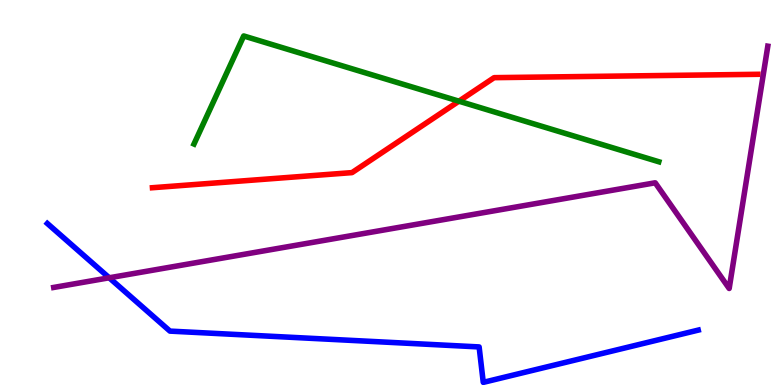[{'lines': ['blue', 'red'], 'intersections': []}, {'lines': ['green', 'red'], 'intersections': [{'x': 5.92, 'y': 7.37}]}, {'lines': ['purple', 'red'], 'intersections': []}, {'lines': ['blue', 'green'], 'intersections': []}, {'lines': ['blue', 'purple'], 'intersections': [{'x': 1.41, 'y': 2.78}]}, {'lines': ['green', 'purple'], 'intersections': []}]